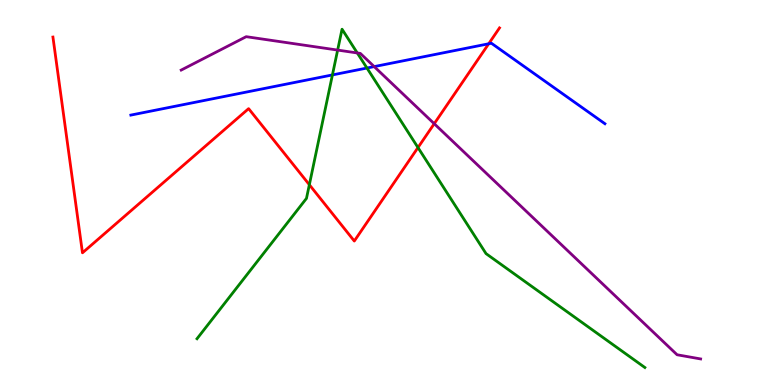[{'lines': ['blue', 'red'], 'intersections': [{'x': 6.31, 'y': 8.86}]}, {'lines': ['green', 'red'], 'intersections': [{'x': 3.99, 'y': 5.2}, {'x': 5.39, 'y': 6.17}]}, {'lines': ['purple', 'red'], 'intersections': [{'x': 5.6, 'y': 6.79}]}, {'lines': ['blue', 'green'], 'intersections': [{'x': 4.29, 'y': 8.05}, {'x': 4.73, 'y': 8.23}]}, {'lines': ['blue', 'purple'], 'intersections': [{'x': 4.83, 'y': 8.27}]}, {'lines': ['green', 'purple'], 'intersections': [{'x': 4.36, 'y': 8.7}, {'x': 4.61, 'y': 8.62}]}]